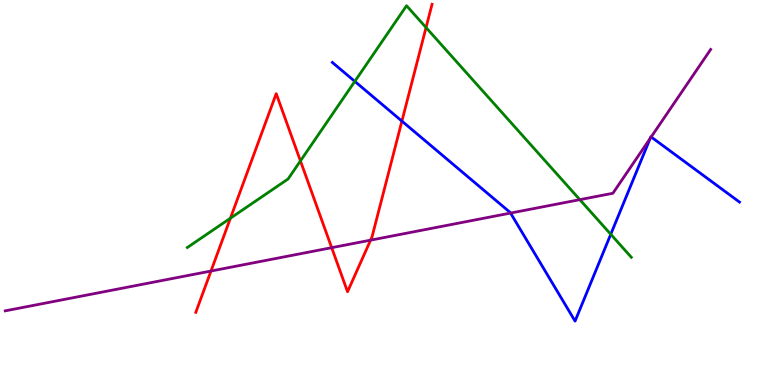[{'lines': ['blue', 'red'], 'intersections': [{'x': 5.19, 'y': 6.85}]}, {'lines': ['green', 'red'], 'intersections': [{'x': 2.97, 'y': 4.33}, {'x': 3.88, 'y': 5.82}, {'x': 5.5, 'y': 9.28}]}, {'lines': ['purple', 'red'], 'intersections': [{'x': 2.72, 'y': 2.96}, {'x': 4.28, 'y': 3.57}, {'x': 4.78, 'y': 3.76}]}, {'lines': ['blue', 'green'], 'intersections': [{'x': 4.58, 'y': 7.89}, {'x': 7.88, 'y': 3.91}]}, {'lines': ['blue', 'purple'], 'intersections': [{'x': 6.59, 'y': 4.47}, {'x': 8.39, 'y': 6.4}, {'x': 8.4, 'y': 6.44}]}, {'lines': ['green', 'purple'], 'intersections': [{'x': 7.48, 'y': 4.81}]}]